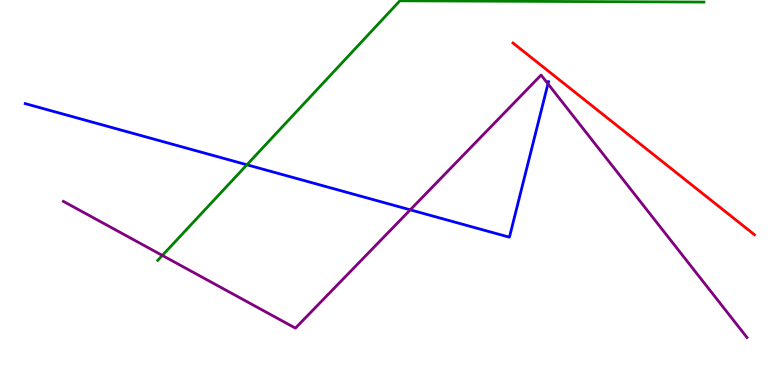[{'lines': ['blue', 'red'], 'intersections': []}, {'lines': ['green', 'red'], 'intersections': []}, {'lines': ['purple', 'red'], 'intersections': []}, {'lines': ['blue', 'green'], 'intersections': [{'x': 3.19, 'y': 5.72}]}, {'lines': ['blue', 'purple'], 'intersections': [{'x': 5.29, 'y': 4.55}, {'x': 7.07, 'y': 7.82}]}, {'lines': ['green', 'purple'], 'intersections': [{'x': 2.09, 'y': 3.37}]}]